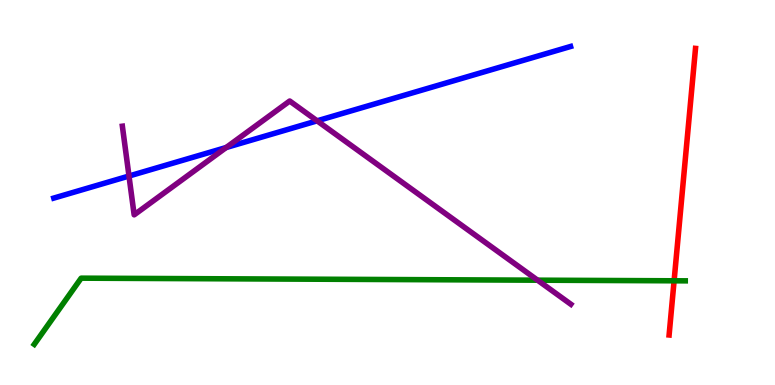[{'lines': ['blue', 'red'], 'intersections': []}, {'lines': ['green', 'red'], 'intersections': [{'x': 8.7, 'y': 2.71}]}, {'lines': ['purple', 'red'], 'intersections': []}, {'lines': ['blue', 'green'], 'intersections': []}, {'lines': ['blue', 'purple'], 'intersections': [{'x': 1.66, 'y': 5.43}, {'x': 2.92, 'y': 6.17}, {'x': 4.09, 'y': 6.86}]}, {'lines': ['green', 'purple'], 'intersections': [{'x': 6.94, 'y': 2.72}]}]